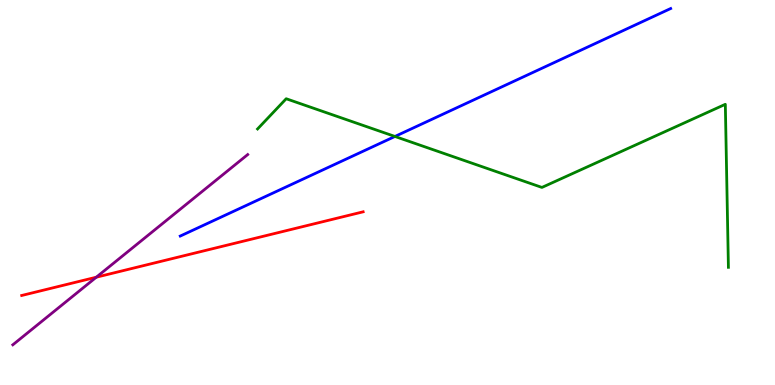[{'lines': ['blue', 'red'], 'intersections': []}, {'lines': ['green', 'red'], 'intersections': []}, {'lines': ['purple', 'red'], 'intersections': [{'x': 1.24, 'y': 2.8}]}, {'lines': ['blue', 'green'], 'intersections': [{'x': 5.1, 'y': 6.46}]}, {'lines': ['blue', 'purple'], 'intersections': []}, {'lines': ['green', 'purple'], 'intersections': []}]